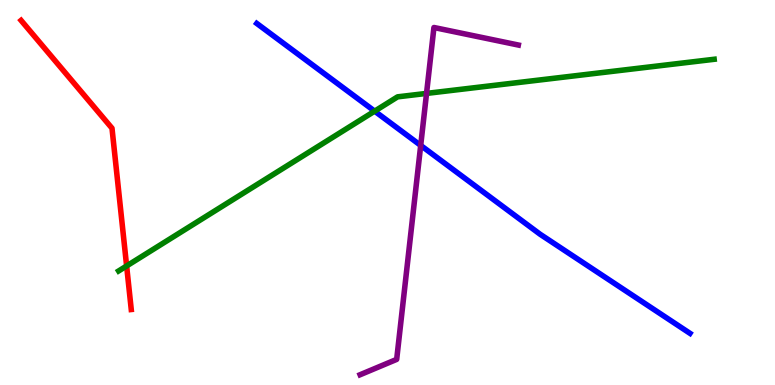[{'lines': ['blue', 'red'], 'intersections': []}, {'lines': ['green', 'red'], 'intersections': [{'x': 1.63, 'y': 3.09}]}, {'lines': ['purple', 'red'], 'intersections': []}, {'lines': ['blue', 'green'], 'intersections': [{'x': 4.83, 'y': 7.11}]}, {'lines': ['blue', 'purple'], 'intersections': [{'x': 5.43, 'y': 6.22}]}, {'lines': ['green', 'purple'], 'intersections': [{'x': 5.5, 'y': 7.57}]}]